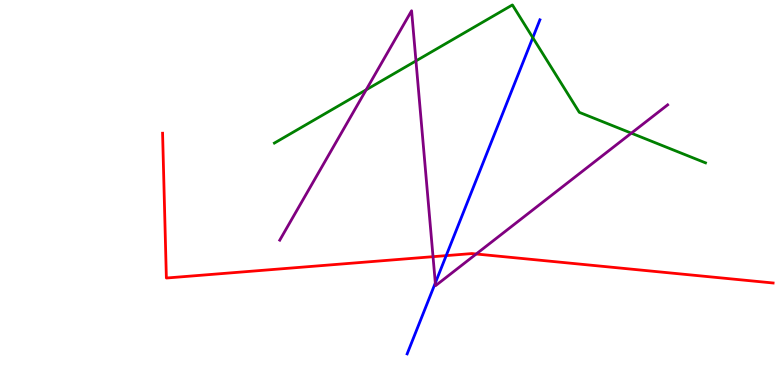[{'lines': ['blue', 'red'], 'intersections': [{'x': 5.76, 'y': 3.36}]}, {'lines': ['green', 'red'], 'intersections': []}, {'lines': ['purple', 'red'], 'intersections': [{'x': 5.59, 'y': 3.33}, {'x': 6.14, 'y': 3.4}]}, {'lines': ['blue', 'green'], 'intersections': [{'x': 6.87, 'y': 9.02}]}, {'lines': ['blue', 'purple'], 'intersections': [{'x': 5.62, 'y': 2.65}]}, {'lines': ['green', 'purple'], 'intersections': [{'x': 4.72, 'y': 7.67}, {'x': 5.37, 'y': 8.42}, {'x': 8.15, 'y': 6.54}]}]